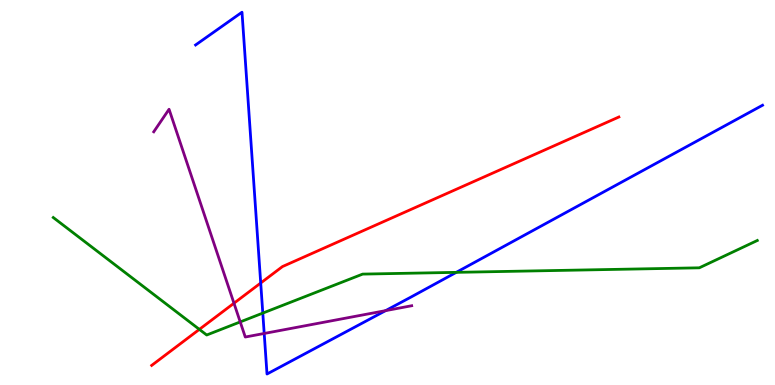[{'lines': ['blue', 'red'], 'intersections': [{'x': 3.36, 'y': 2.65}]}, {'lines': ['green', 'red'], 'intersections': [{'x': 2.57, 'y': 1.44}]}, {'lines': ['purple', 'red'], 'intersections': [{'x': 3.02, 'y': 2.12}]}, {'lines': ['blue', 'green'], 'intersections': [{'x': 3.39, 'y': 1.87}, {'x': 5.89, 'y': 2.93}]}, {'lines': ['blue', 'purple'], 'intersections': [{'x': 3.41, 'y': 1.34}, {'x': 4.98, 'y': 1.93}]}, {'lines': ['green', 'purple'], 'intersections': [{'x': 3.1, 'y': 1.64}]}]